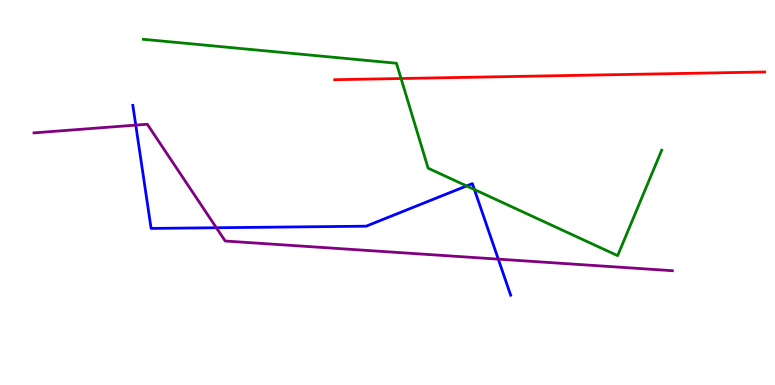[{'lines': ['blue', 'red'], 'intersections': []}, {'lines': ['green', 'red'], 'intersections': [{'x': 5.17, 'y': 7.96}]}, {'lines': ['purple', 'red'], 'intersections': []}, {'lines': ['blue', 'green'], 'intersections': [{'x': 6.02, 'y': 5.17}, {'x': 6.12, 'y': 5.08}]}, {'lines': ['blue', 'purple'], 'intersections': [{'x': 1.75, 'y': 6.75}, {'x': 2.79, 'y': 4.08}, {'x': 6.43, 'y': 3.27}]}, {'lines': ['green', 'purple'], 'intersections': []}]